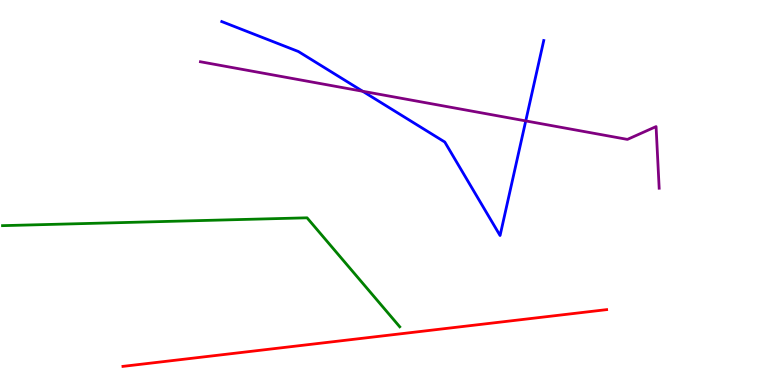[{'lines': ['blue', 'red'], 'intersections': []}, {'lines': ['green', 'red'], 'intersections': []}, {'lines': ['purple', 'red'], 'intersections': []}, {'lines': ['blue', 'green'], 'intersections': []}, {'lines': ['blue', 'purple'], 'intersections': [{'x': 4.68, 'y': 7.63}, {'x': 6.78, 'y': 6.86}]}, {'lines': ['green', 'purple'], 'intersections': []}]